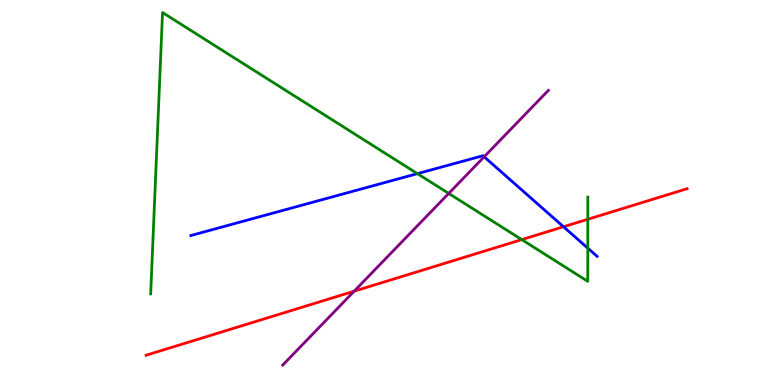[{'lines': ['blue', 'red'], 'intersections': [{'x': 7.27, 'y': 4.11}]}, {'lines': ['green', 'red'], 'intersections': [{'x': 6.73, 'y': 3.78}, {'x': 7.58, 'y': 4.3}]}, {'lines': ['purple', 'red'], 'intersections': [{'x': 4.57, 'y': 2.44}]}, {'lines': ['blue', 'green'], 'intersections': [{'x': 5.39, 'y': 5.49}, {'x': 7.58, 'y': 3.55}]}, {'lines': ['blue', 'purple'], 'intersections': [{'x': 6.25, 'y': 5.93}]}, {'lines': ['green', 'purple'], 'intersections': [{'x': 5.79, 'y': 4.98}]}]